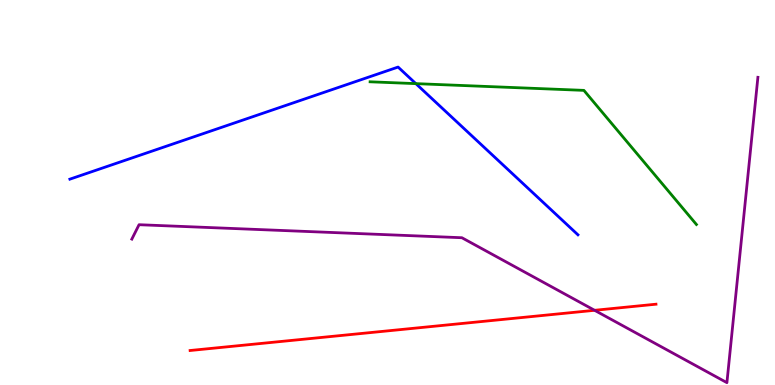[{'lines': ['blue', 'red'], 'intersections': []}, {'lines': ['green', 'red'], 'intersections': []}, {'lines': ['purple', 'red'], 'intersections': [{'x': 7.67, 'y': 1.94}]}, {'lines': ['blue', 'green'], 'intersections': [{'x': 5.37, 'y': 7.83}]}, {'lines': ['blue', 'purple'], 'intersections': []}, {'lines': ['green', 'purple'], 'intersections': []}]